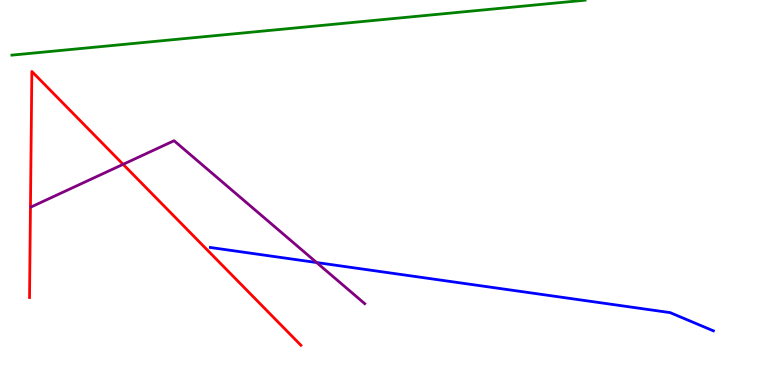[{'lines': ['blue', 'red'], 'intersections': []}, {'lines': ['green', 'red'], 'intersections': []}, {'lines': ['purple', 'red'], 'intersections': [{'x': 1.59, 'y': 5.73}]}, {'lines': ['blue', 'green'], 'intersections': []}, {'lines': ['blue', 'purple'], 'intersections': [{'x': 4.09, 'y': 3.18}]}, {'lines': ['green', 'purple'], 'intersections': []}]